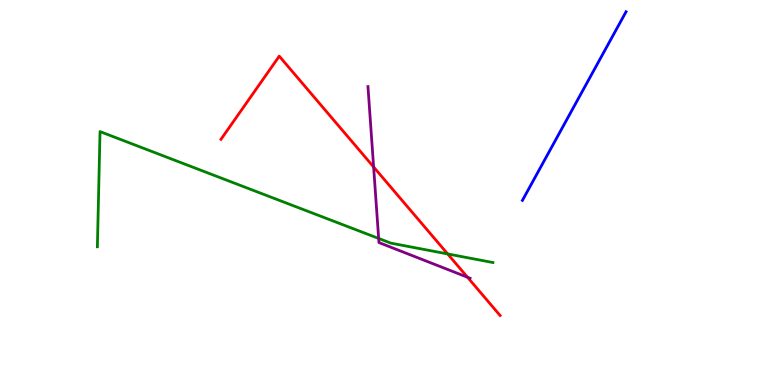[{'lines': ['blue', 'red'], 'intersections': []}, {'lines': ['green', 'red'], 'intersections': [{'x': 5.78, 'y': 3.4}]}, {'lines': ['purple', 'red'], 'intersections': [{'x': 4.82, 'y': 5.66}, {'x': 6.03, 'y': 2.8}]}, {'lines': ['blue', 'green'], 'intersections': []}, {'lines': ['blue', 'purple'], 'intersections': []}, {'lines': ['green', 'purple'], 'intersections': [{'x': 4.89, 'y': 3.81}]}]